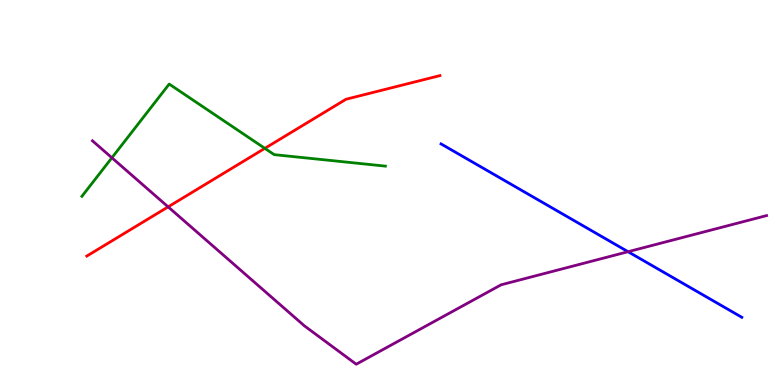[{'lines': ['blue', 'red'], 'intersections': []}, {'lines': ['green', 'red'], 'intersections': [{'x': 3.42, 'y': 6.15}]}, {'lines': ['purple', 'red'], 'intersections': [{'x': 2.17, 'y': 4.63}]}, {'lines': ['blue', 'green'], 'intersections': []}, {'lines': ['blue', 'purple'], 'intersections': [{'x': 8.1, 'y': 3.46}]}, {'lines': ['green', 'purple'], 'intersections': [{'x': 1.44, 'y': 5.9}]}]